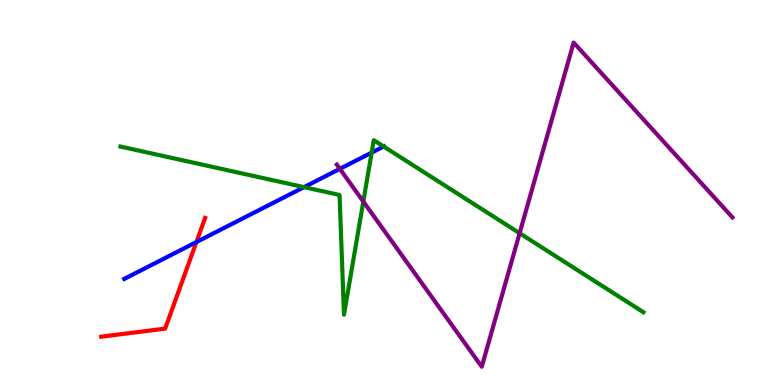[{'lines': ['blue', 'red'], 'intersections': [{'x': 2.53, 'y': 3.71}]}, {'lines': ['green', 'red'], 'intersections': []}, {'lines': ['purple', 'red'], 'intersections': []}, {'lines': ['blue', 'green'], 'intersections': [{'x': 3.92, 'y': 5.14}, {'x': 4.8, 'y': 6.04}, {'x': 4.95, 'y': 6.19}]}, {'lines': ['blue', 'purple'], 'intersections': [{'x': 4.39, 'y': 5.61}]}, {'lines': ['green', 'purple'], 'intersections': [{'x': 4.69, 'y': 4.76}, {'x': 6.7, 'y': 3.94}]}]